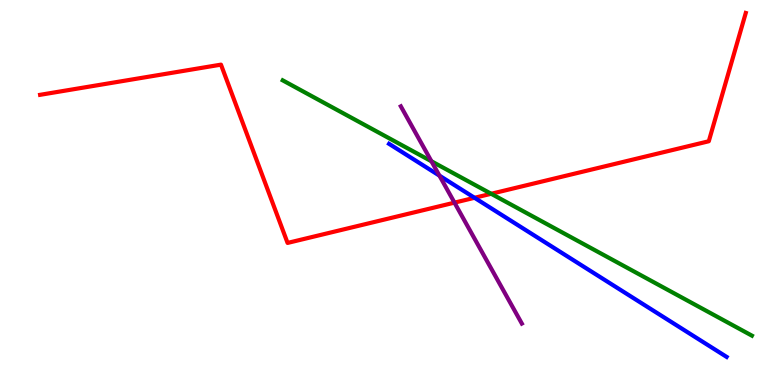[{'lines': ['blue', 'red'], 'intersections': [{'x': 6.12, 'y': 4.86}]}, {'lines': ['green', 'red'], 'intersections': [{'x': 6.34, 'y': 4.97}]}, {'lines': ['purple', 'red'], 'intersections': [{'x': 5.86, 'y': 4.74}]}, {'lines': ['blue', 'green'], 'intersections': []}, {'lines': ['blue', 'purple'], 'intersections': [{'x': 5.67, 'y': 5.44}]}, {'lines': ['green', 'purple'], 'intersections': [{'x': 5.57, 'y': 5.81}]}]